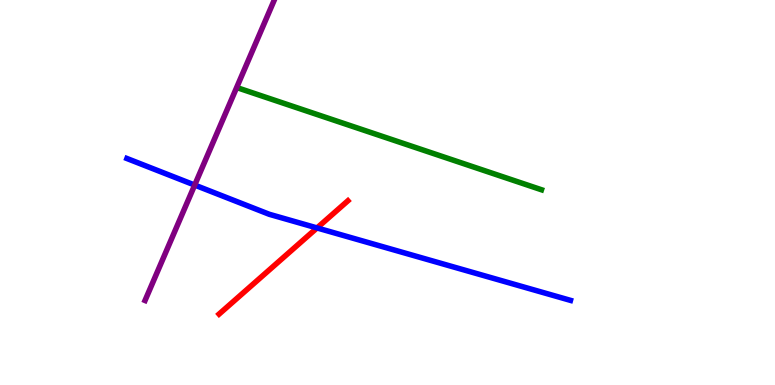[{'lines': ['blue', 'red'], 'intersections': [{'x': 4.09, 'y': 4.08}]}, {'lines': ['green', 'red'], 'intersections': []}, {'lines': ['purple', 'red'], 'intersections': []}, {'lines': ['blue', 'green'], 'intersections': []}, {'lines': ['blue', 'purple'], 'intersections': [{'x': 2.51, 'y': 5.19}]}, {'lines': ['green', 'purple'], 'intersections': []}]